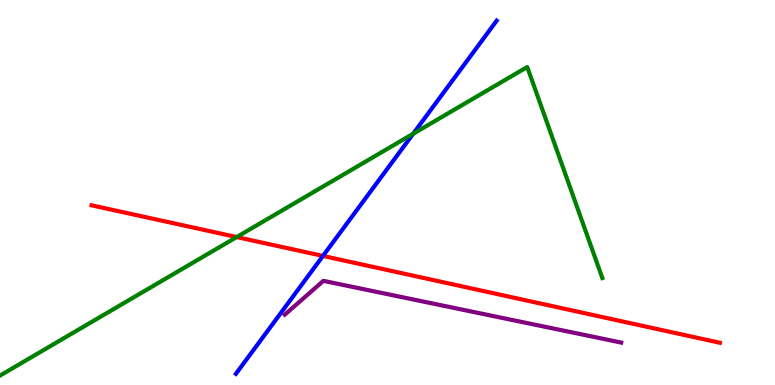[{'lines': ['blue', 'red'], 'intersections': [{'x': 4.17, 'y': 3.35}]}, {'lines': ['green', 'red'], 'intersections': [{'x': 3.05, 'y': 3.84}]}, {'lines': ['purple', 'red'], 'intersections': []}, {'lines': ['blue', 'green'], 'intersections': [{'x': 5.33, 'y': 6.53}]}, {'lines': ['blue', 'purple'], 'intersections': []}, {'lines': ['green', 'purple'], 'intersections': []}]